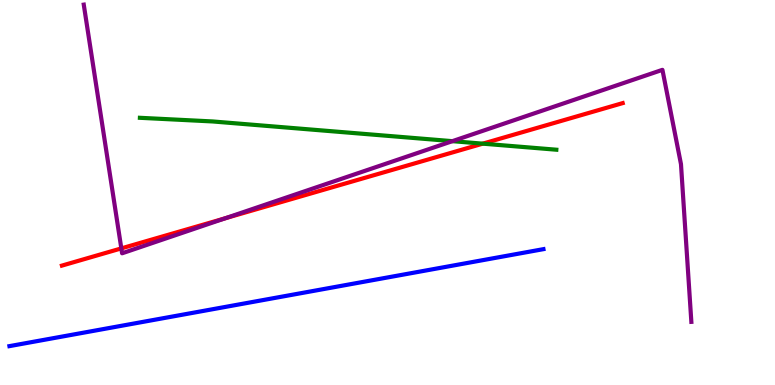[{'lines': ['blue', 'red'], 'intersections': []}, {'lines': ['green', 'red'], 'intersections': [{'x': 6.23, 'y': 6.27}]}, {'lines': ['purple', 'red'], 'intersections': [{'x': 1.57, 'y': 3.55}, {'x': 2.91, 'y': 4.33}]}, {'lines': ['blue', 'green'], 'intersections': []}, {'lines': ['blue', 'purple'], 'intersections': []}, {'lines': ['green', 'purple'], 'intersections': [{'x': 5.84, 'y': 6.33}]}]